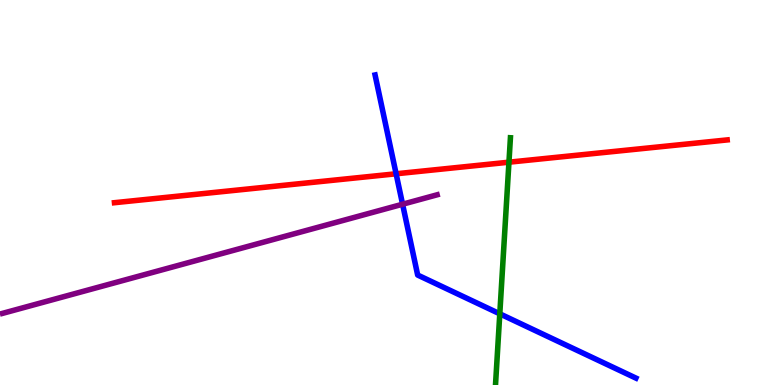[{'lines': ['blue', 'red'], 'intersections': [{'x': 5.11, 'y': 5.49}]}, {'lines': ['green', 'red'], 'intersections': [{'x': 6.57, 'y': 5.79}]}, {'lines': ['purple', 'red'], 'intersections': []}, {'lines': ['blue', 'green'], 'intersections': [{'x': 6.45, 'y': 1.85}]}, {'lines': ['blue', 'purple'], 'intersections': [{'x': 5.19, 'y': 4.7}]}, {'lines': ['green', 'purple'], 'intersections': []}]